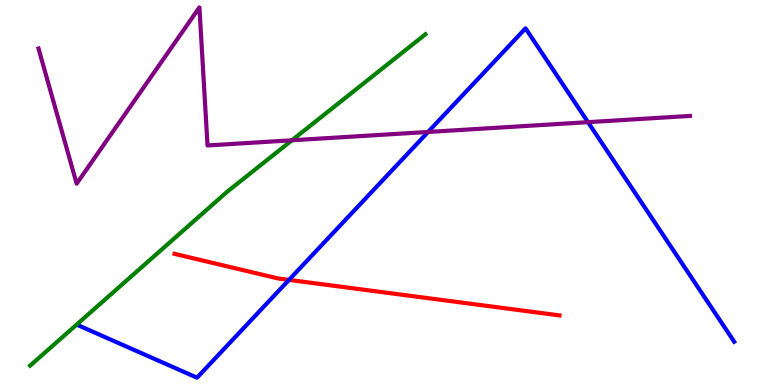[{'lines': ['blue', 'red'], 'intersections': [{'x': 3.73, 'y': 2.73}]}, {'lines': ['green', 'red'], 'intersections': []}, {'lines': ['purple', 'red'], 'intersections': []}, {'lines': ['blue', 'green'], 'intersections': []}, {'lines': ['blue', 'purple'], 'intersections': [{'x': 5.52, 'y': 6.57}, {'x': 7.59, 'y': 6.83}]}, {'lines': ['green', 'purple'], 'intersections': [{'x': 3.77, 'y': 6.36}]}]